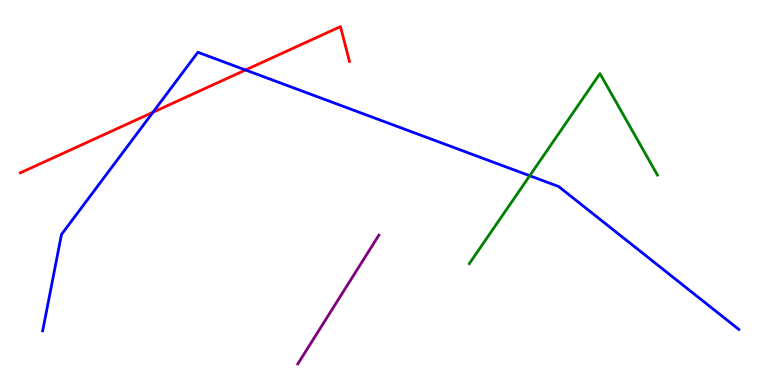[{'lines': ['blue', 'red'], 'intersections': [{'x': 1.97, 'y': 7.08}, {'x': 3.17, 'y': 8.18}]}, {'lines': ['green', 'red'], 'intersections': []}, {'lines': ['purple', 'red'], 'intersections': []}, {'lines': ['blue', 'green'], 'intersections': [{'x': 6.84, 'y': 5.44}]}, {'lines': ['blue', 'purple'], 'intersections': []}, {'lines': ['green', 'purple'], 'intersections': []}]